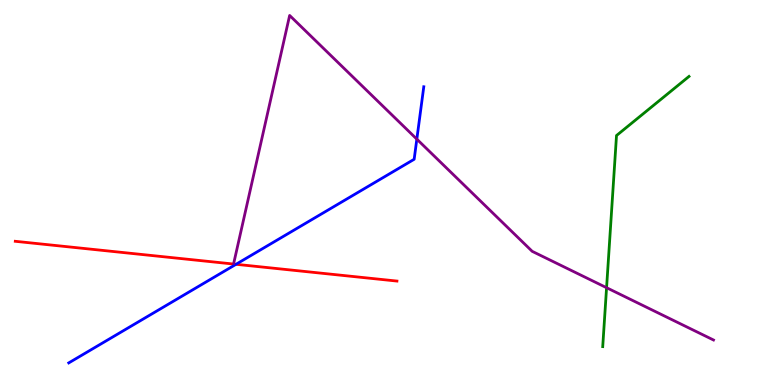[{'lines': ['blue', 'red'], 'intersections': [{'x': 3.05, 'y': 3.14}]}, {'lines': ['green', 'red'], 'intersections': []}, {'lines': ['purple', 'red'], 'intersections': []}, {'lines': ['blue', 'green'], 'intersections': []}, {'lines': ['blue', 'purple'], 'intersections': [{'x': 5.38, 'y': 6.39}]}, {'lines': ['green', 'purple'], 'intersections': [{'x': 7.83, 'y': 2.53}]}]